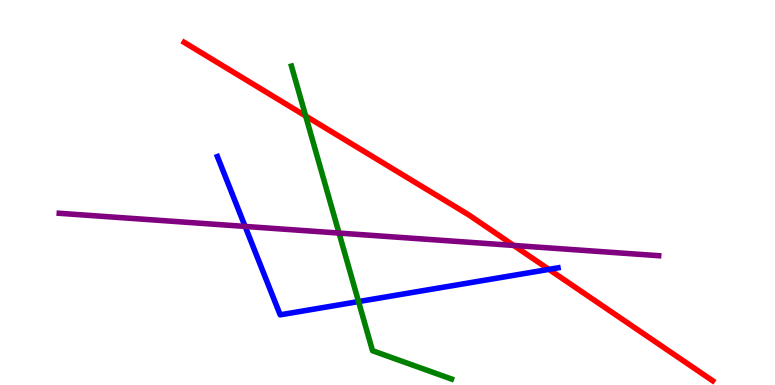[{'lines': ['blue', 'red'], 'intersections': [{'x': 7.08, 'y': 3.0}]}, {'lines': ['green', 'red'], 'intersections': [{'x': 3.94, 'y': 6.99}]}, {'lines': ['purple', 'red'], 'intersections': [{'x': 6.63, 'y': 3.63}]}, {'lines': ['blue', 'green'], 'intersections': [{'x': 4.63, 'y': 2.17}]}, {'lines': ['blue', 'purple'], 'intersections': [{'x': 3.16, 'y': 4.12}]}, {'lines': ['green', 'purple'], 'intersections': [{'x': 4.37, 'y': 3.95}]}]